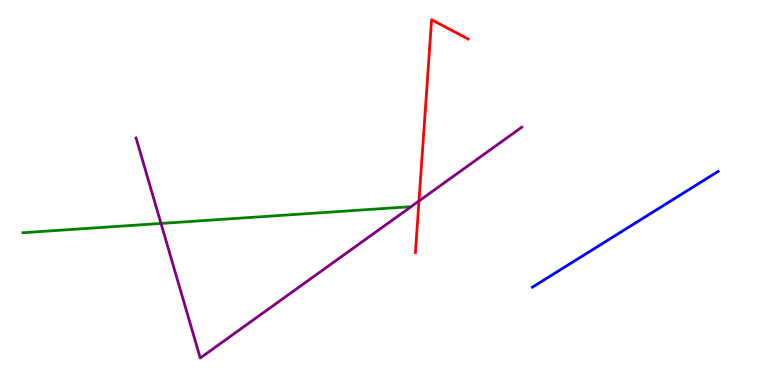[{'lines': ['blue', 'red'], 'intersections': []}, {'lines': ['green', 'red'], 'intersections': []}, {'lines': ['purple', 'red'], 'intersections': [{'x': 5.41, 'y': 4.78}]}, {'lines': ['blue', 'green'], 'intersections': []}, {'lines': ['blue', 'purple'], 'intersections': []}, {'lines': ['green', 'purple'], 'intersections': [{'x': 2.08, 'y': 4.2}]}]